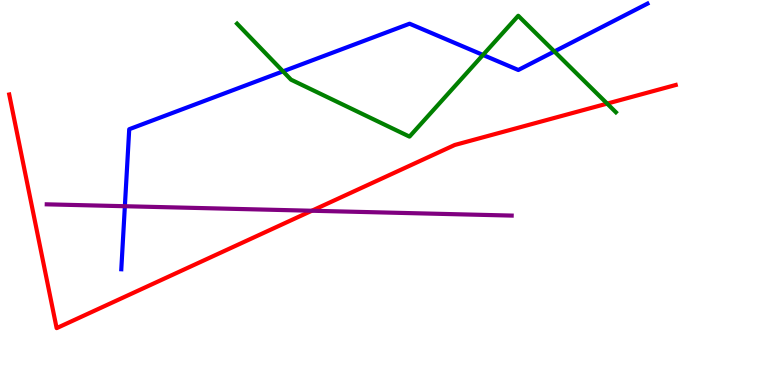[{'lines': ['blue', 'red'], 'intersections': []}, {'lines': ['green', 'red'], 'intersections': [{'x': 7.83, 'y': 7.31}]}, {'lines': ['purple', 'red'], 'intersections': [{'x': 4.02, 'y': 4.53}]}, {'lines': ['blue', 'green'], 'intersections': [{'x': 3.65, 'y': 8.15}, {'x': 6.23, 'y': 8.57}, {'x': 7.15, 'y': 8.66}]}, {'lines': ['blue', 'purple'], 'intersections': [{'x': 1.61, 'y': 4.64}]}, {'lines': ['green', 'purple'], 'intersections': []}]